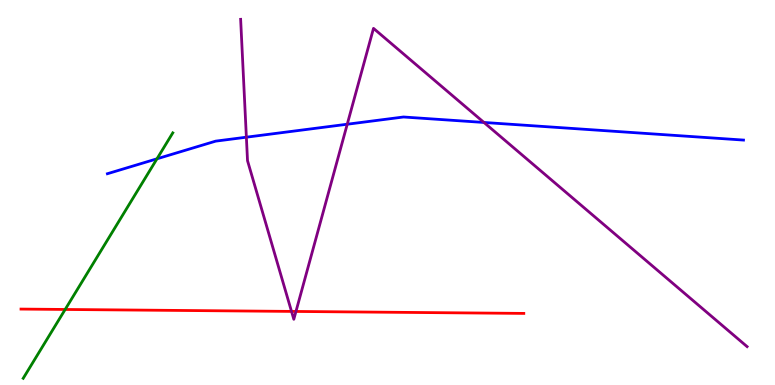[{'lines': ['blue', 'red'], 'intersections': []}, {'lines': ['green', 'red'], 'intersections': [{'x': 0.841, 'y': 1.96}]}, {'lines': ['purple', 'red'], 'intersections': [{'x': 3.76, 'y': 1.91}, {'x': 3.82, 'y': 1.91}]}, {'lines': ['blue', 'green'], 'intersections': [{'x': 2.03, 'y': 5.88}]}, {'lines': ['blue', 'purple'], 'intersections': [{'x': 3.18, 'y': 6.44}, {'x': 4.48, 'y': 6.77}, {'x': 6.24, 'y': 6.82}]}, {'lines': ['green', 'purple'], 'intersections': []}]